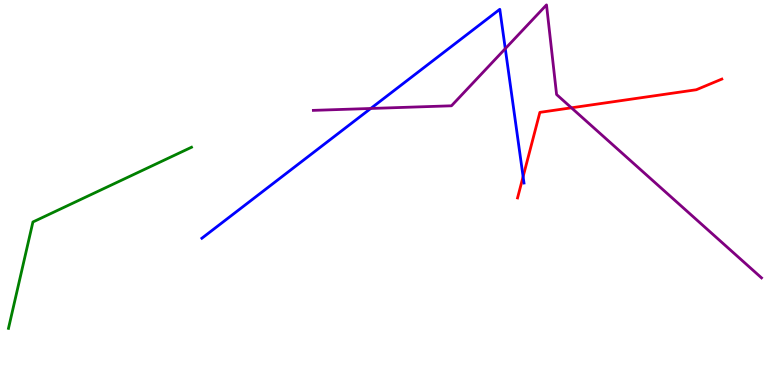[{'lines': ['blue', 'red'], 'intersections': [{'x': 6.75, 'y': 5.41}]}, {'lines': ['green', 'red'], 'intersections': []}, {'lines': ['purple', 'red'], 'intersections': [{'x': 7.37, 'y': 7.2}]}, {'lines': ['blue', 'green'], 'intersections': []}, {'lines': ['blue', 'purple'], 'intersections': [{'x': 4.78, 'y': 7.18}, {'x': 6.52, 'y': 8.74}]}, {'lines': ['green', 'purple'], 'intersections': []}]